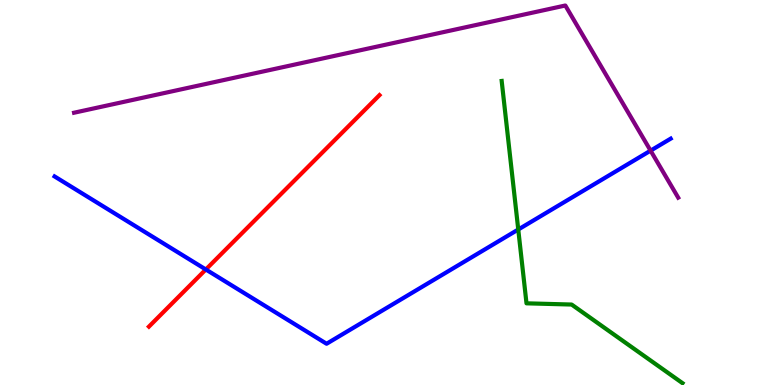[{'lines': ['blue', 'red'], 'intersections': [{'x': 2.66, 'y': 3.0}]}, {'lines': ['green', 'red'], 'intersections': []}, {'lines': ['purple', 'red'], 'intersections': []}, {'lines': ['blue', 'green'], 'intersections': [{'x': 6.69, 'y': 4.04}]}, {'lines': ['blue', 'purple'], 'intersections': [{'x': 8.39, 'y': 6.09}]}, {'lines': ['green', 'purple'], 'intersections': []}]